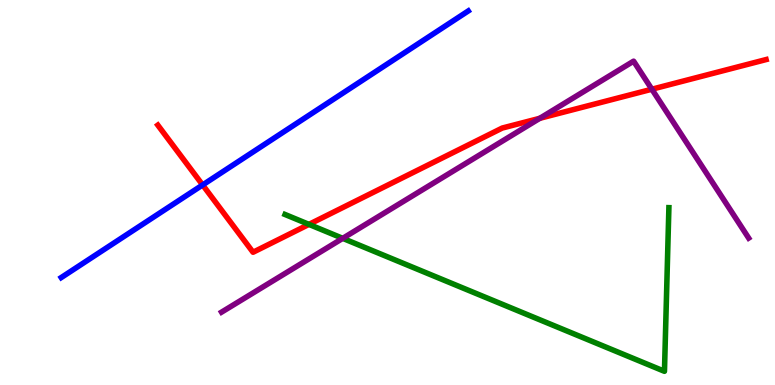[{'lines': ['blue', 'red'], 'intersections': [{'x': 2.61, 'y': 5.2}]}, {'lines': ['green', 'red'], 'intersections': [{'x': 3.99, 'y': 4.17}]}, {'lines': ['purple', 'red'], 'intersections': [{'x': 6.97, 'y': 6.93}, {'x': 8.41, 'y': 7.68}]}, {'lines': ['blue', 'green'], 'intersections': []}, {'lines': ['blue', 'purple'], 'intersections': []}, {'lines': ['green', 'purple'], 'intersections': [{'x': 4.42, 'y': 3.81}]}]